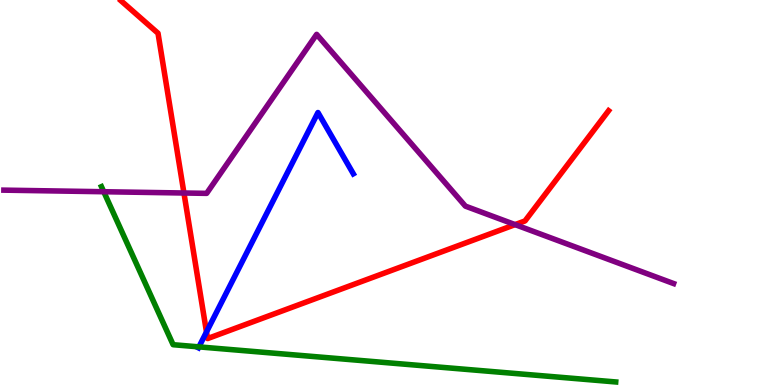[{'lines': ['blue', 'red'], 'intersections': [{'x': 2.66, 'y': 1.38}]}, {'lines': ['green', 'red'], 'intersections': []}, {'lines': ['purple', 'red'], 'intersections': [{'x': 2.37, 'y': 4.99}, {'x': 6.65, 'y': 4.17}]}, {'lines': ['blue', 'green'], 'intersections': [{'x': 2.57, 'y': 0.99}]}, {'lines': ['blue', 'purple'], 'intersections': []}, {'lines': ['green', 'purple'], 'intersections': [{'x': 1.34, 'y': 5.02}]}]